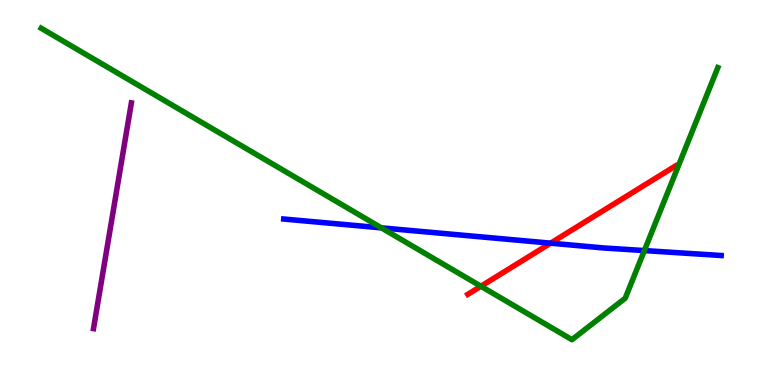[{'lines': ['blue', 'red'], 'intersections': [{'x': 7.1, 'y': 3.68}]}, {'lines': ['green', 'red'], 'intersections': [{'x': 6.21, 'y': 2.56}]}, {'lines': ['purple', 'red'], 'intersections': []}, {'lines': ['blue', 'green'], 'intersections': [{'x': 4.92, 'y': 4.08}, {'x': 8.31, 'y': 3.49}]}, {'lines': ['blue', 'purple'], 'intersections': []}, {'lines': ['green', 'purple'], 'intersections': []}]